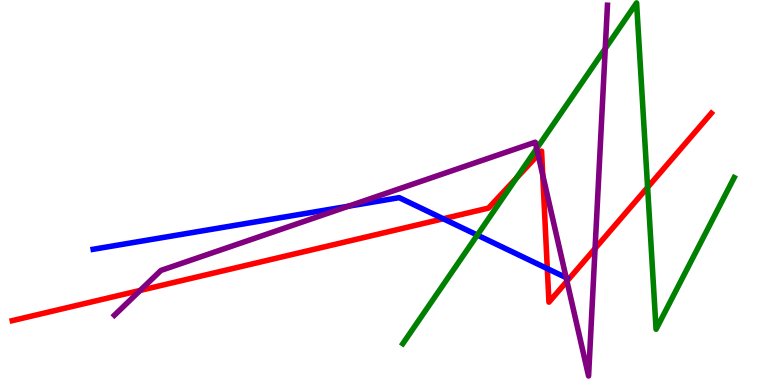[{'lines': ['blue', 'red'], 'intersections': [{'x': 5.72, 'y': 4.32}, {'x': 7.06, 'y': 3.02}]}, {'lines': ['green', 'red'], 'intersections': [{'x': 6.66, 'y': 5.37}, {'x': 8.36, 'y': 5.13}]}, {'lines': ['purple', 'red'], 'intersections': [{'x': 1.81, 'y': 2.46}, {'x': 6.94, 'y': 5.98}, {'x': 7.0, 'y': 5.46}, {'x': 7.32, 'y': 2.7}, {'x': 7.68, 'y': 3.55}]}, {'lines': ['blue', 'green'], 'intersections': [{'x': 6.16, 'y': 3.89}]}, {'lines': ['blue', 'purple'], 'intersections': [{'x': 4.5, 'y': 4.64}, {'x': 7.31, 'y': 2.79}]}, {'lines': ['green', 'purple'], 'intersections': [{'x': 6.93, 'y': 6.14}, {'x': 7.81, 'y': 8.74}]}]